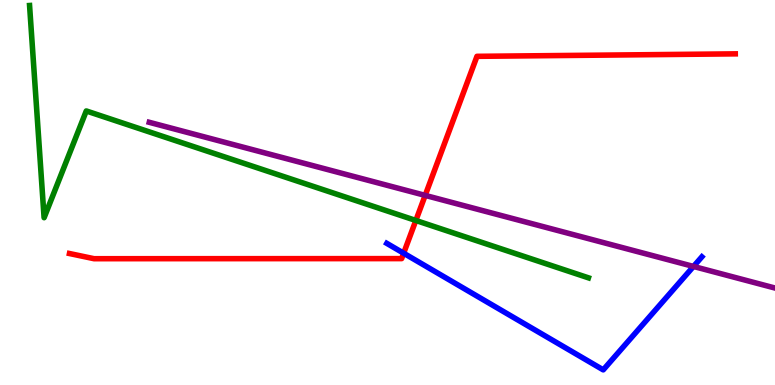[{'lines': ['blue', 'red'], 'intersections': [{'x': 5.21, 'y': 3.42}]}, {'lines': ['green', 'red'], 'intersections': [{'x': 5.37, 'y': 4.27}]}, {'lines': ['purple', 'red'], 'intersections': [{'x': 5.49, 'y': 4.92}]}, {'lines': ['blue', 'green'], 'intersections': []}, {'lines': ['blue', 'purple'], 'intersections': [{'x': 8.95, 'y': 3.08}]}, {'lines': ['green', 'purple'], 'intersections': []}]